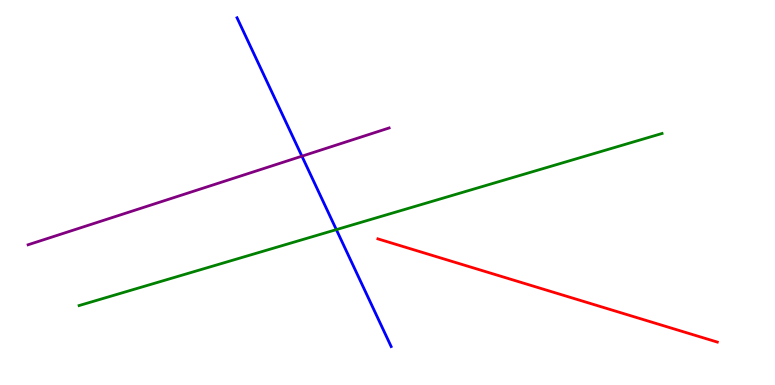[{'lines': ['blue', 'red'], 'intersections': []}, {'lines': ['green', 'red'], 'intersections': []}, {'lines': ['purple', 'red'], 'intersections': []}, {'lines': ['blue', 'green'], 'intersections': [{'x': 4.34, 'y': 4.04}]}, {'lines': ['blue', 'purple'], 'intersections': [{'x': 3.9, 'y': 5.94}]}, {'lines': ['green', 'purple'], 'intersections': []}]